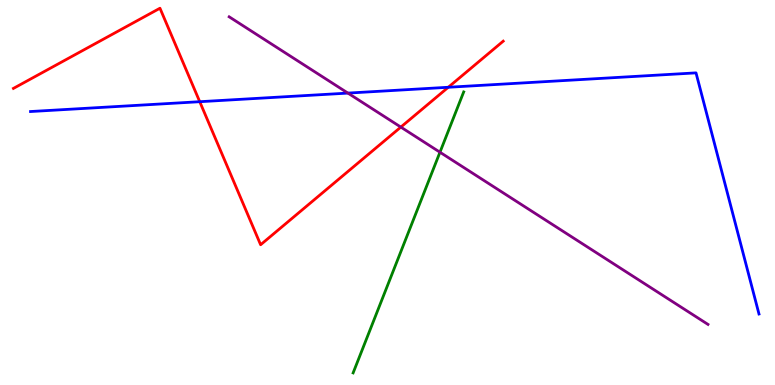[{'lines': ['blue', 'red'], 'intersections': [{'x': 2.58, 'y': 7.36}, {'x': 5.78, 'y': 7.73}]}, {'lines': ['green', 'red'], 'intersections': []}, {'lines': ['purple', 'red'], 'intersections': [{'x': 5.17, 'y': 6.7}]}, {'lines': ['blue', 'green'], 'intersections': []}, {'lines': ['blue', 'purple'], 'intersections': [{'x': 4.49, 'y': 7.58}]}, {'lines': ['green', 'purple'], 'intersections': [{'x': 5.68, 'y': 6.05}]}]